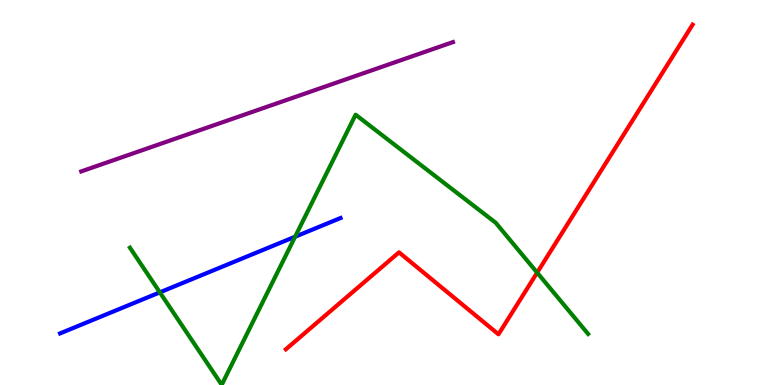[{'lines': ['blue', 'red'], 'intersections': []}, {'lines': ['green', 'red'], 'intersections': [{'x': 6.93, 'y': 2.92}]}, {'lines': ['purple', 'red'], 'intersections': []}, {'lines': ['blue', 'green'], 'intersections': [{'x': 2.06, 'y': 2.41}, {'x': 3.81, 'y': 3.85}]}, {'lines': ['blue', 'purple'], 'intersections': []}, {'lines': ['green', 'purple'], 'intersections': []}]